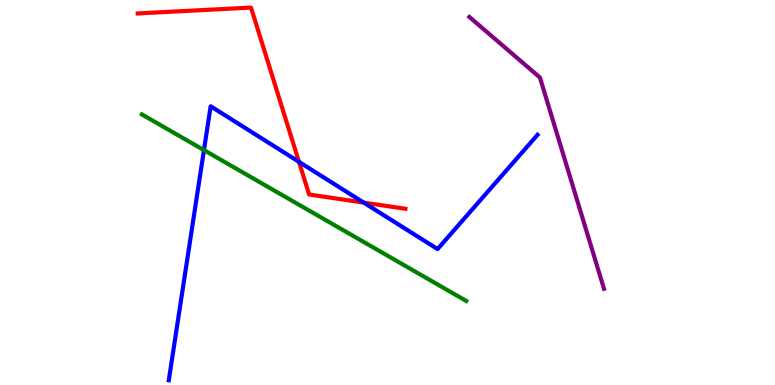[{'lines': ['blue', 'red'], 'intersections': [{'x': 3.86, 'y': 5.8}, {'x': 4.69, 'y': 4.74}]}, {'lines': ['green', 'red'], 'intersections': []}, {'lines': ['purple', 'red'], 'intersections': []}, {'lines': ['blue', 'green'], 'intersections': [{'x': 2.63, 'y': 6.1}]}, {'lines': ['blue', 'purple'], 'intersections': []}, {'lines': ['green', 'purple'], 'intersections': []}]